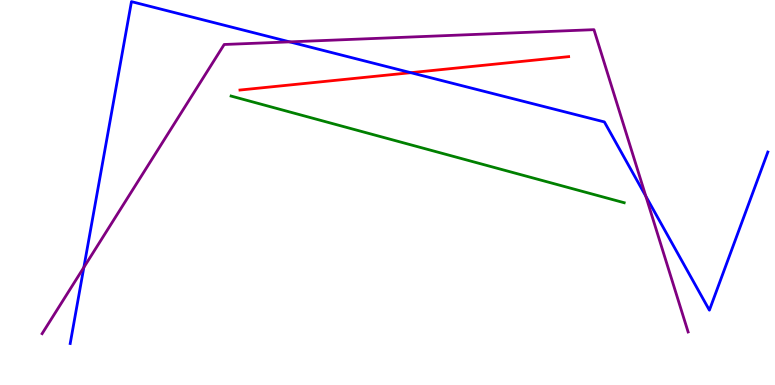[{'lines': ['blue', 'red'], 'intersections': [{'x': 5.3, 'y': 8.11}]}, {'lines': ['green', 'red'], 'intersections': []}, {'lines': ['purple', 'red'], 'intersections': []}, {'lines': ['blue', 'green'], 'intersections': []}, {'lines': ['blue', 'purple'], 'intersections': [{'x': 1.08, 'y': 3.06}, {'x': 3.74, 'y': 8.91}, {'x': 8.33, 'y': 4.9}]}, {'lines': ['green', 'purple'], 'intersections': []}]